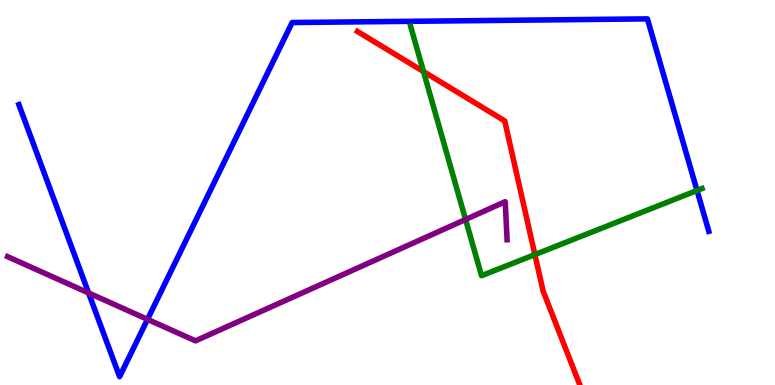[{'lines': ['blue', 'red'], 'intersections': []}, {'lines': ['green', 'red'], 'intersections': [{'x': 5.46, 'y': 8.14}, {'x': 6.9, 'y': 3.39}]}, {'lines': ['purple', 'red'], 'intersections': []}, {'lines': ['blue', 'green'], 'intersections': [{'x': 8.99, 'y': 5.05}]}, {'lines': ['blue', 'purple'], 'intersections': [{'x': 1.14, 'y': 2.39}, {'x': 1.9, 'y': 1.71}]}, {'lines': ['green', 'purple'], 'intersections': [{'x': 6.01, 'y': 4.3}]}]